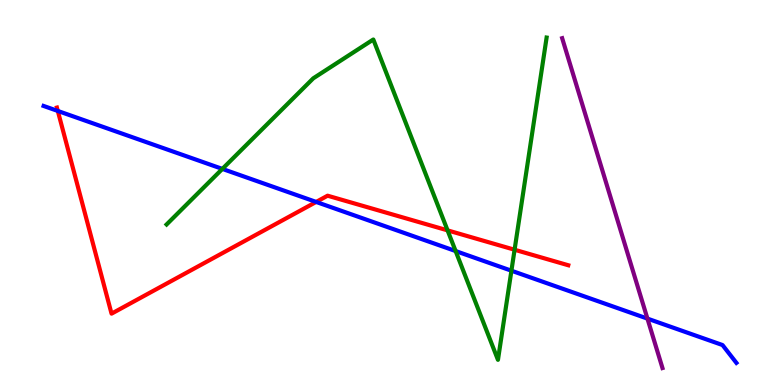[{'lines': ['blue', 'red'], 'intersections': [{'x': 0.746, 'y': 7.12}, {'x': 4.08, 'y': 4.75}]}, {'lines': ['green', 'red'], 'intersections': [{'x': 5.78, 'y': 4.02}, {'x': 6.64, 'y': 3.51}]}, {'lines': ['purple', 'red'], 'intersections': []}, {'lines': ['blue', 'green'], 'intersections': [{'x': 2.87, 'y': 5.61}, {'x': 5.88, 'y': 3.48}, {'x': 6.6, 'y': 2.97}]}, {'lines': ['blue', 'purple'], 'intersections': [{'x': 8.35, 'y': 1.72}]}, {'lines': ['green', 'purple'], 'intersections': []}]